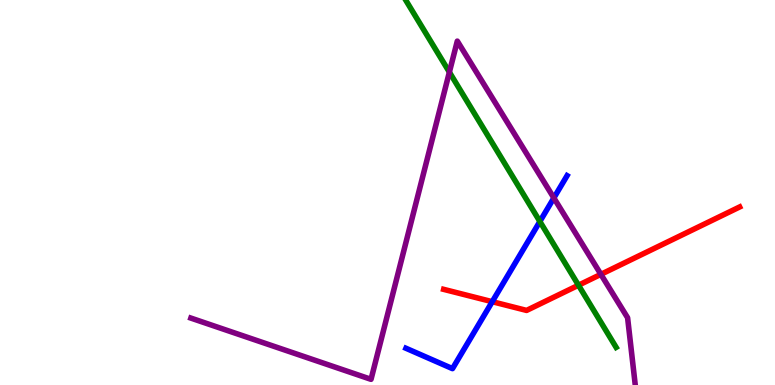[{'lines': ['blue', 'red'], 'intersections': [{'x': 6.35, 'y': 2.16}]}, {'lines': ['green', 'red'], 'intersections': [{'x': 7.46, 'y': 2.59}]}, {'lines': ['purple', 'red'], 'intersections': [{'x': 7.75, 'y': 2.87}]}, {'lines': ['blue', 'green'], 'intersections': [{'x': 6.97, 'y': 4.25}]}, {'lines': ['blue', 'purple'], 'intersections': [{'x': 7.15, 'y': 4.86}]}, {'lines': ['green', 'purple'], 'intersections': [{'x': 5.8, 'y': 8.13}]}]